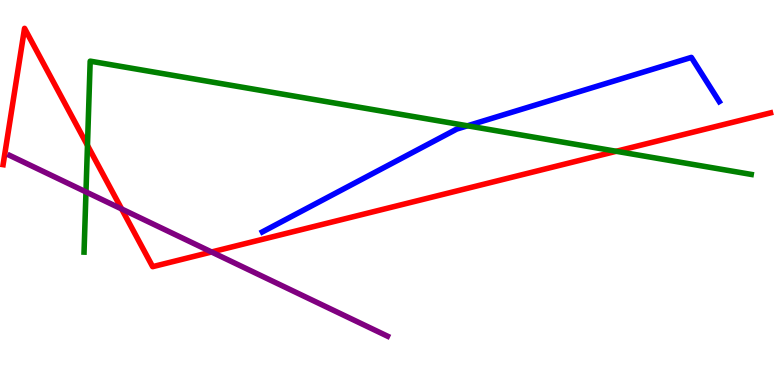[{'lines': ['blue', 'red'], 'intersections': []}, {'lines': ['green', 'red'], 'intersections': [{'x': 1.13, 'y': 6.22}, {'x': 7.95, 'y': 6.07}]}, {'lines': ['purple', 'red'], 'intersections': [{'x': 1.57, 'y': 4.57}, {'x': 2.73, 'y': 3.45}]}, {'lines': ['blue', 'green'], 'intersections': [{'x': 6.03, 'y': 6.73}]}, {'lines': ['blue', 'purple'], 'intersections': []}, {'lines': ['green', 'purple'], 'intersections': [{'x': 1.11, 'y': 5.02}]}]